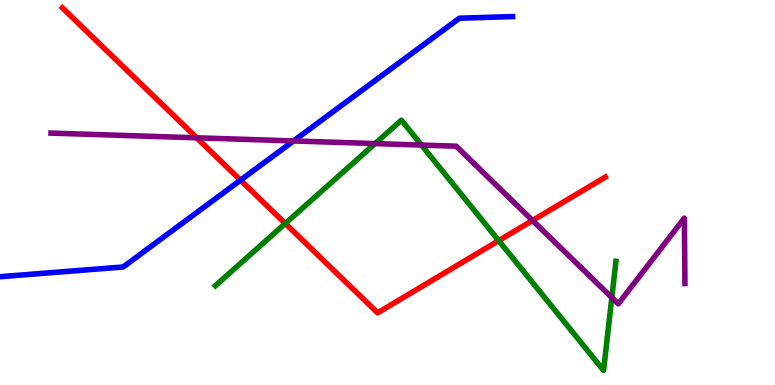[{'lines': ['blue', 'red'], 'intersections': [{'x': 3.1, 'y': 5.32}]}, {'lines': ['green', 'red'], 'intersections': [{'x': 3.68, 'y': 4.19}, {'x': 6.44, 'y': 3.75}]}, {'lines': ['purple', 'red'], 'intersections': [{'x': 2.54, 'y': 6.42}, {'x': 6.87, 'y': 4.27}]}, {'lines': ['blue', 'green'], 'intersections': []}, {'lines': ['blue', 'purple'], 'intersections': [{'x': 3.79, 'y': 6.34}]}, {'lines': ['green', 'purple'], 'intersections': [{'x': 4.84, 'y': 6.27}, {'x': 5.44, 'y': 6.23}, {'x': 7.89, 'y': 2.27}]}]